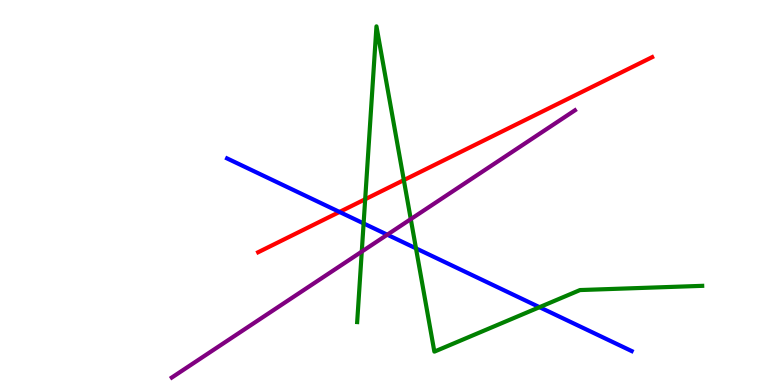[{'lines': ['blue', 'red'], 'intersections': [{'x': 4.38, 'y': 4.49}]}, {'lines': ['green', 'red'], 'intersections': [{'x': 4.71, 'y': 4.82}, {'x': 5.21, 'y': 5.32}]}, {'lines': ['purple', 'red'], 'intersections': []}, {'lines': ['blue', 'green'], 'intersections': [{'x': 4.69, 'y': 4.2}, {'x': 5.37, 'y': 3.55}, {'x': 6.96, 'y': 2.02}]}, {'lines': ['blue', 'purple'], 'intersections': [{'x': 5.0, 'y': 3.9}]}, {'lines': ['green', 'purple'], 'intersections': [{'x': 4.67, 'y': 3.46}, {'x': 5.3, 'y': 4.31}]}]